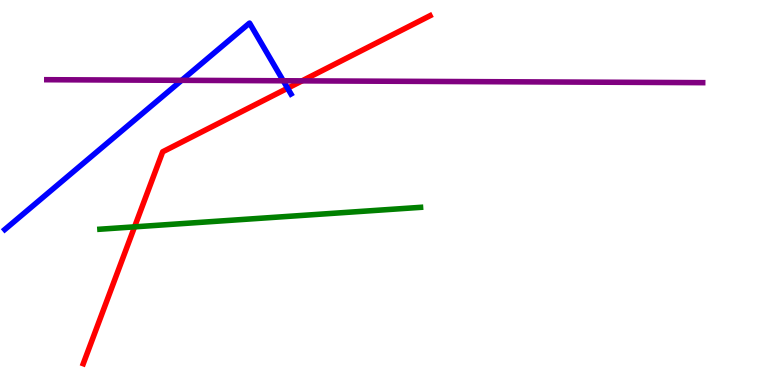[{'lines': ['blue', 'red'], 'intersections': [{'x': 3.71, 'y': 7.71}]}, {'lines': ['green', 'red'], 'intersections': [{'x': 1.74, 'y': 4.11}]}, {'lines': ['purple', 'red'], 'intersections': [{'x': 3.9, 'y': 7.9}]}, {'lines': ['blue', 'green'], 'intersections': []}, {'lines': ['blue', 'purple'], 'intersections': [{'x': 2.34, 'y': 7.91}, {'x': 3.65, 'y': 7.9}]}, {'lines': ['green', 'purple'], 'intersections': []}]